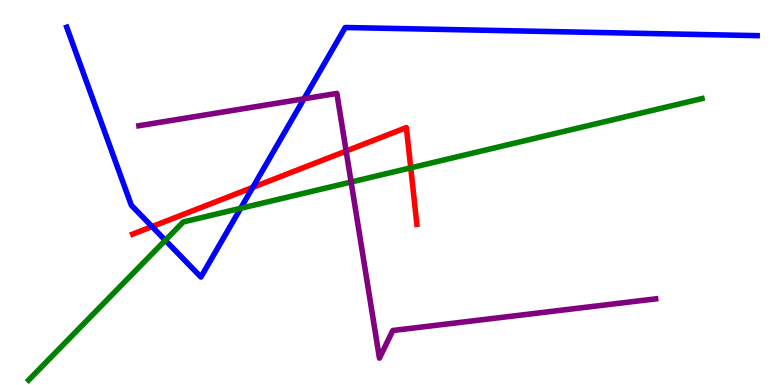[{'lines': ['blue', 'red'], 'intersections': [{'x': 1.96, 'y': 4.11}, {'x': 3.26, 'y': 5.13}]}, {'lines': ['green', 'red'], 'intersections': [{'x': 5.3, 'y': 5.64}]}, {'lines': ['purple', 'red'], 'intersections': [{'x': 4.47, 'y': 6.08}]}, {'lines': ['blue', 'green'], 'intersections': [{'x': 2.13, 'y': 3.76}, {'x': 3.11, 'y': 4.59}]}, {'lines': ['blue', 'purple'], 'intersections': [{'x': 3.92, 'y': 7.43}]}, {'lines': ['green', 'purple'], 'intersections': [{'x': 4.53, 'y': 5.27}]}]